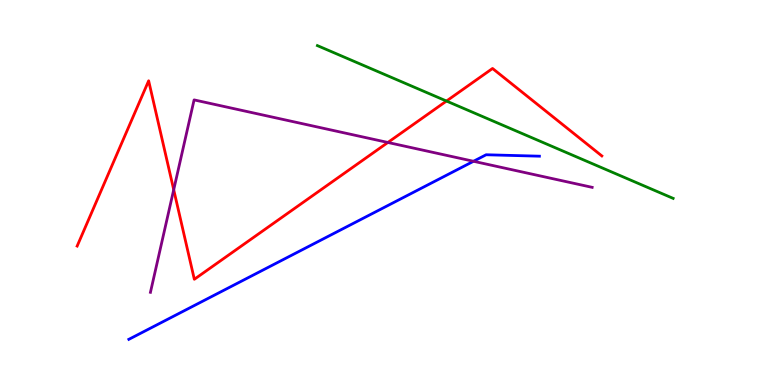[{'lines': ['blue', 'red'], 'intersections': []}, {'lines': ['green', 'red'], 'intersections': [{'x': 5.76, 'y': 7.38}]}, {'lines': ['purple', 'red'], 'intersections': [{'x': 2.24, 'y': 5.07}, {'x': 5.0, 'y': 6.3}]}, {'lines': ['blue', 'green'], 'intersections': []}, {'lines': ['blue', 'purple'], 'intersections': [{'x': 6.11, 'y': 5.81}]}, {'lines': ['green', 'purple'], 'intersections': []}]